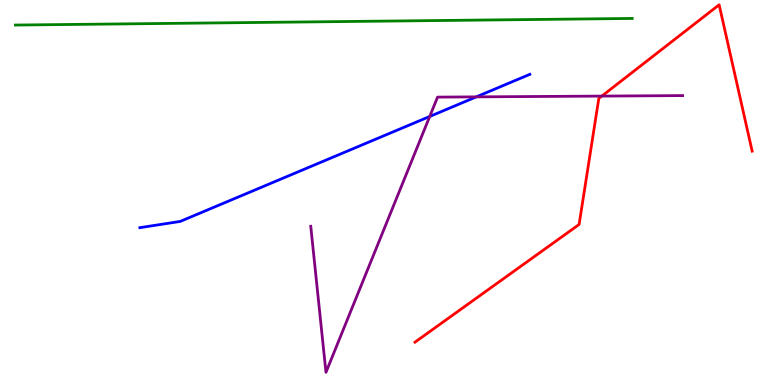[{'lines': ['blue', 'red'], 'intersections': []}, {'lines': ['green', 'red'], 'intersections': []}, {'lines': ['purple', 'red'], 'intersections': [{'x': 7.77, 'y': 7.5}]}, {'lines': ['blue', 'green'], 'intersections': []}, {'lines': ['blue', 'purple'], 'intersections': [{'x': 5.54, 'y': 6.97}, {'x': 6.15, 'y': 7.48}]}, {'lines': ['green', 'purple'], 'intersections': []}]